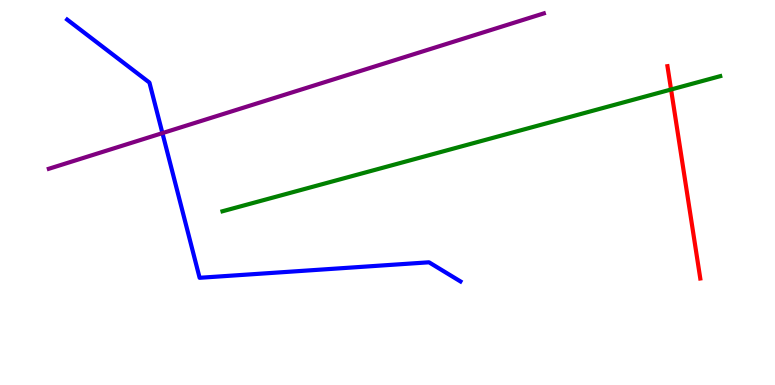[{'lines': ['blue', 'red'], 'intersections': []}, {'lines': ['green', 'red'], 'intersections': [{'x': 8.66, 'y': 7.68}]}, {'lines': ['purple', 'red'], 'intersections': []}, {'lines': ['blue', 'green'], 'intersections': []}, {'lines': ['blue', 'purple'], 'intersections': [{'x': 2.1, 'y': 6.54}]}, {'lines': ['green', 'purple'], 'intersections': []}]